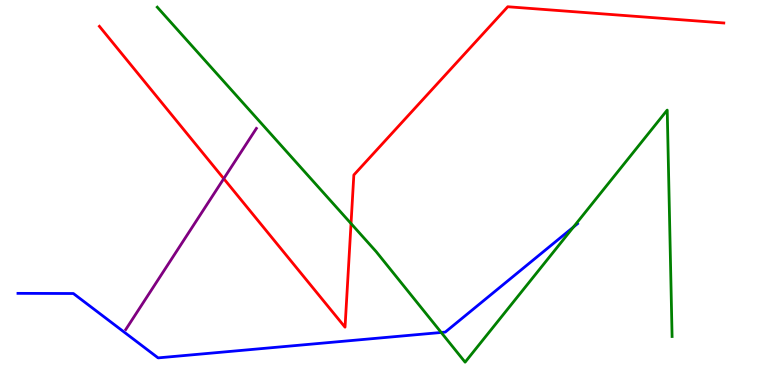[{'lines': ['blue', 'red'], 'intersections': []}, {'lines': ['green', 'red'], 'intersections': [{'x': 4.53, 'y': 4.19}]}, {'lines': ['purple', 'red'], 'intersections': [{'x': 2.89, 'y': 5.36}]}, {'lines': ['blue', 'green'], 'intersections': [{'x': 5.69, 'y': 1.36}, {'x': 7.4, 'y': 4.1}]}, {'lines': ['blue', 'purple'], 'intersections': []}, {'lines': ['green', 'purple'], 'intersections': []}]